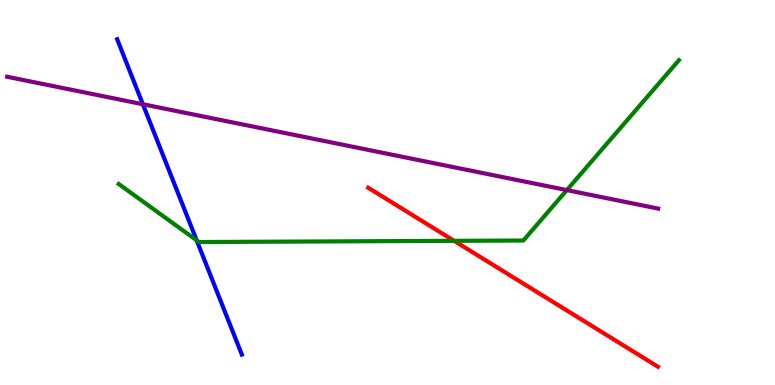[{'lines': ['blue', 'red'], 'intersections': []}, {'lines': ['green', 'red'], 'intersections': [{'x': 5.86, 'y': 3.74}]}, {'lines': ['purple', 'red'], 'intersections': []}, {'lines': ['blue', 'green'], 'intersections': [{'x': 2.54, 'y': 3.76}]}, {'lines': ['blue', 'purple'], 'intersections': [{'x': 1.84, 'y': 7.29}]}, {'lines': ['green', 'purple'], 'intersections': [{'x': 7.31, 'y': 5.06}]}]